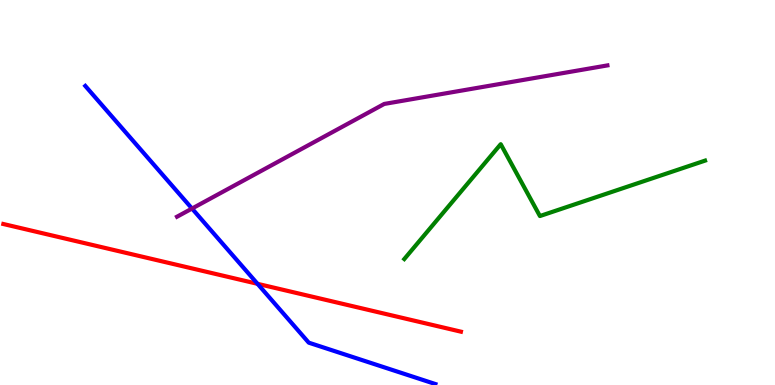[{'lines': ['blue', 'red'], 'intersections': [{'x': 3.32, 'y': 2.63}]}, {'lines': ['green', 'red'], 'intersections': []}, {'lines': ['purple', 'red'], 'intersections': []}, {'lines': ['blue', 'green'], 'intersections': []}, {'lines': ['blue', 'purple'], 'intersections': [{'x': 2.48, 'y': 4.58}]}, {'lines': ['green', 'purple'], 'intersections': []}]